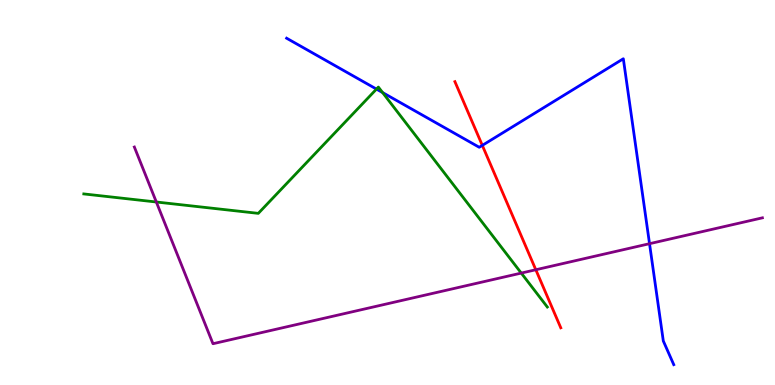[{'lines': ['blue', 'red'], 'intersections': [{'x': 6.22, 'y': 6.22}]}, {'lines': ['green', 'red'], 'intersections': []}, {'lines': ['purple', 'red'], 'intersections': [{'x': 6.91, 'y': 2.99}]}, {'lines': ['blue', 'green'], 'intersections': [{'x': 4.86, 'y': 7.69}, {'x': 4.94, 'y': 7.6}]}, {'lines': ['blue', 'purple'], 'intersections': [{'x': 8.38, 'y': 3.67}]}, {'lines': ['green', 'purple'], 'intersections': [{'x': 2.02, 'y': 4.75}, {'x': 6.73, 'y': 2.91}]}]